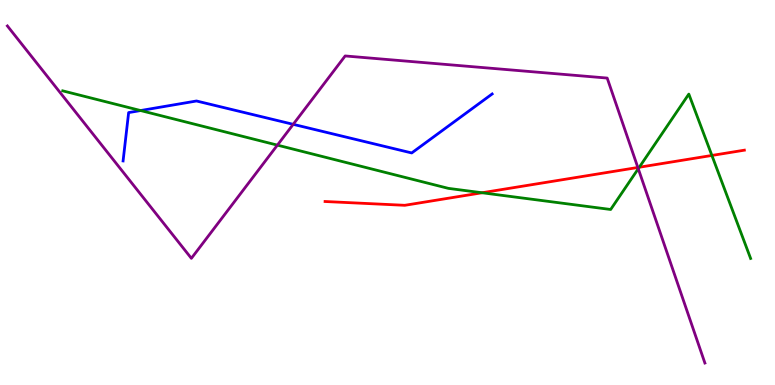[{'lines': ['blue', 'red'], 'intersections': []}, {'lines': ['green', 'red'], 'intersections': [{'x': 6.22, 'y': 4.99}, {'x': 8.25, 'y': 5.66}, {'x': 9.19, 'y': 5.96}]}, {'lines': ['purple', 'red'], 'intersections': [{'x': 8.23, 'y': 5.65}]}, {'lines': ['blue', 'green'], 'intersections': [{'x': 1.81, 'y': 7.13}]}, {'lines': ['blue', 'purple'], 'intersections': [{'x': 3.78, 'y': 6.77}]}, {'lines': ['green', 'purple'], 'intersections': [{'x': 3.58, 'y': 6.23}, {'x': 8.24, 'y': 5.62}]}]